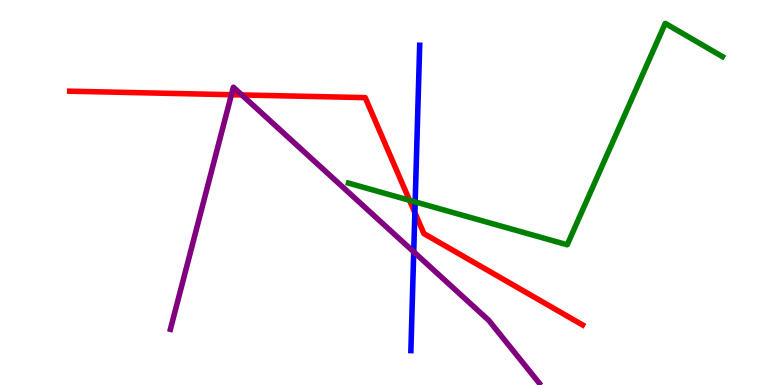[{'lines': ['blue', 'red'], 'intersections': [{'x': 5.35, 'y': 4.48}]}, {'lines': ['green', 'red'], 'intersections': [{'x': 5.28, 'y': 4.8}]}, {'lines': ['purple', 'red'], 'intersections': [{'x': 2.99, 'y': 7.54}, {'x': 3.12, 'y': 7.53}]}, {'lines': ['blue', 'green'], 'intersections': [{'x': 5.36, 'y': 4.76}]}, {'lines': ['blue', 'purple'], 'intersections': [{'x': 5.34, 'y': 3.46}]}, {'lines': ['green', 'purple'], 'intersections': []}]